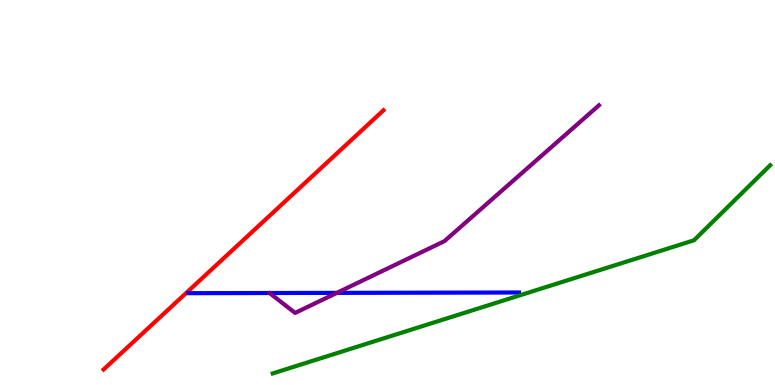[{'lines': ['blue', 'red'], 'intersections': []}, {'lines': ['green', 'red'], 'intersections': []}, {'lines': ['purple', 'red'], 'intersections': []}, {'lines': ['blue', 'green'], 'intersections': []}, {'lines': ['blue', 'purple'], 'intersections': [{'x': 4.35, 'y': 2.39}]}, {'lines': ['green', 'purple'], 'intersections': []}]